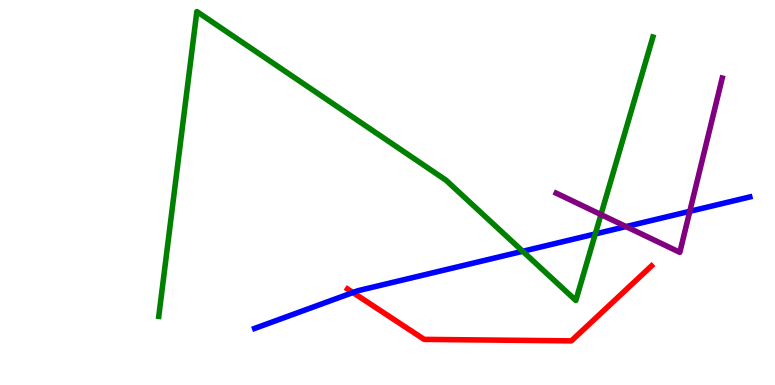[{'lines': ['blue', 'red'], 'intersections': [{'x': 4.55, 'y': 2.4}]}, {'lines': ['green', 'red'], 'intersections': []}, {'lines': ['purple', 'red'], 'intersections': []}, {'lines': ['blue', 'green'], 'intersections': [{'x': 6.75, 'y': 3.47}, {'x': 7.68, 'y': 3.92}]}, {'lines': ['blue', 'purple'], 'intersections': [{'x': 8.08, 'y': 4.11}, {'x': 8.9, 'y': 4.51}]}, {'lines': ['green', 'purple'], 'intersections': [{'x': 7.75, 'y': 4.43}]}]